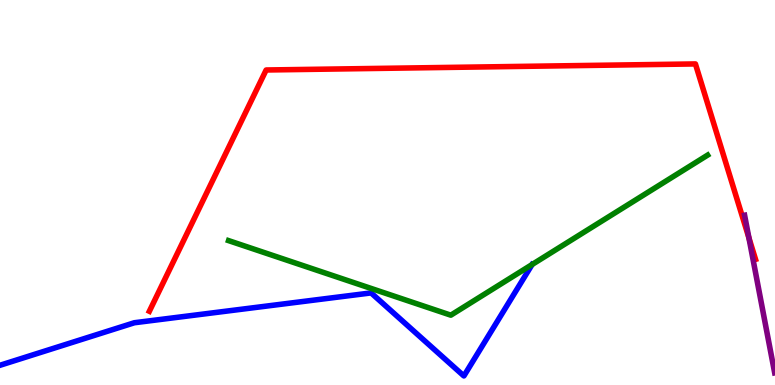[{'lines': ['blue', 'red'], 'intersections': []}, {'lines': ['green', 'red'], 'intersections': []}, {'lines': ['purple', 'red'], 'intersections': [{'x': 9.66, 'y': 3.82}]}, {'lines': ['blue', 'green'], 'intersections': []}, {'lines': ['blue', 'purple'], 'intersections': []}, {'lines': ['green', 'purple'], 'intersections': []}]